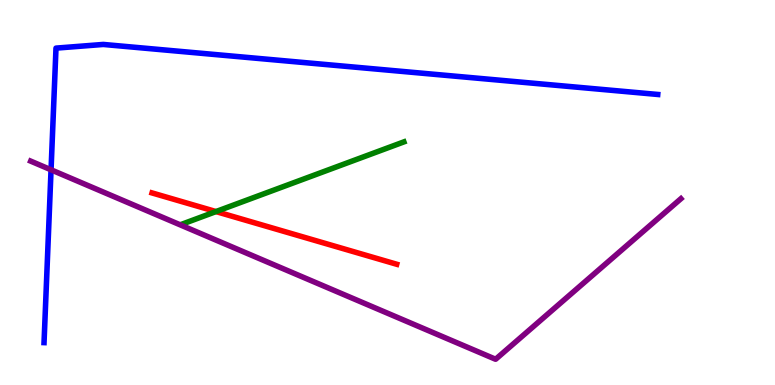[{'lines': ['blue', 'red'], 'intersections': []}, {'lines': ['green', 'red'], 'intersections': [{'x': 2.79, 'y': 4.5}]}, {'lines': ['purple', 'red'], 'intersections': []}, {'lines': ['blue', 'green'], 'intersections': []}, {'lines': ['blue', 'purple'], 'intersections': [{'x': 0.659, 'y': 5.59}]}, {'lines': ['green', 'purple'], 'intersections': []}]